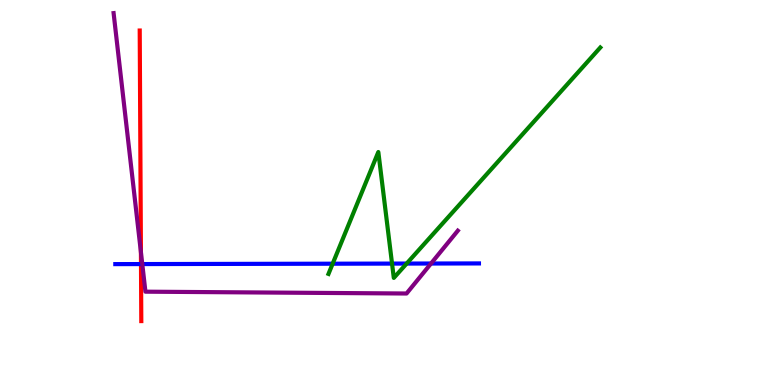[{'lines': ['blue', 'red'], 'intersections': [{'x': 1.82, 'y': 3.14}]}, {'lines': ['green', 'red'], 'intersections': []}, {'lines': ['purple', 'red'], 'intersections': [{'x': 1.82, 'y': 3.45}]}, {'lines': ['blue', 'green'], 'intersections': [{'x': 4.29, 'y': 3.15}, {'x': 5.06, 'y': 3.15}, {'x': 5.25, 'y': 3.15}]}, {'lines': ['blue', 'purple'], 'intersections': [{'x': 1.84, 'y': 3.14}, {'x': 5.56, 'y': 3.16}]}, {'lines': ['green', 'purple'], 'intersections': []}]